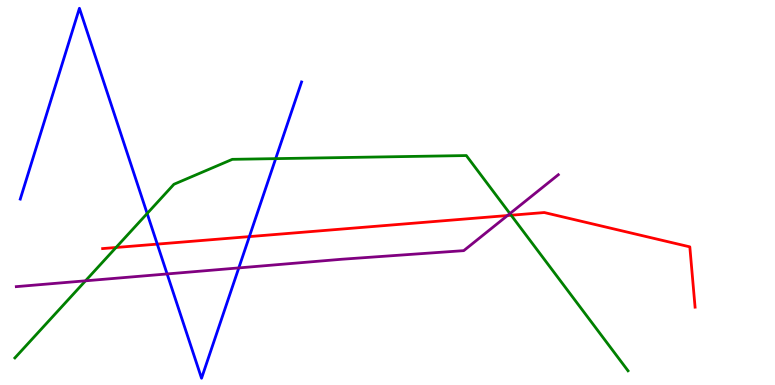[{'lines': ['blue', 'red'], 'intersections': [{'x': 2.03, 'y': 3.66}, {'x': 3.22, 'y': 3.85}]}, {'lines': ['green', 'red'], 'intersections': [{'x': 1.5, 'y': 3.57}, {'x': 6.6, 'y': 4.41}]}, {'lines': ['purple', 'red'], 'intersections': [{'x': 6.55, 'y': 4.4}]}, {'lines': ['blue', 'green'], 'intersections': [{'x': 1.9, 'y': 4.45}, {'x': 3.56, 'y': 5.88}]}, {'lines': ['blue', 'purple'], 'intersections': [{'x': 2.16, 'y': 2.88}, {'x': 3.08, 'y': 3.04}]}, {'lines': ['green', 'purple'], 'intersections': [{'x': 1.1, 'y': 2.71}, {'x': 6.58, 'y': 4.45}]}]